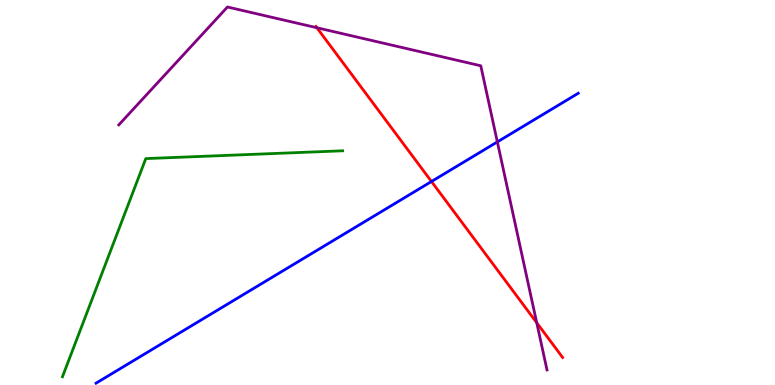[{'lines': ['blue', 'red'], 'intersections': [{'x': 5.57, 'y': 5.29}]}, {'lines': ['green', 'red'], 'intersections': []}, {'lines': ['purple', 'red'], 'intersections': [{'x': 4.09, 'y': 9.28}, {'x': 6.93, 'y': 1.62}]}, {'lines': ['blue', 'green'], 'intersections': []}, {'lines': ['blue', 'purple'], 'intersections': [{'x': 6.42, 'y': 6.31}]}, {'lines': ['green', 'purple'], 'intersections': []}]